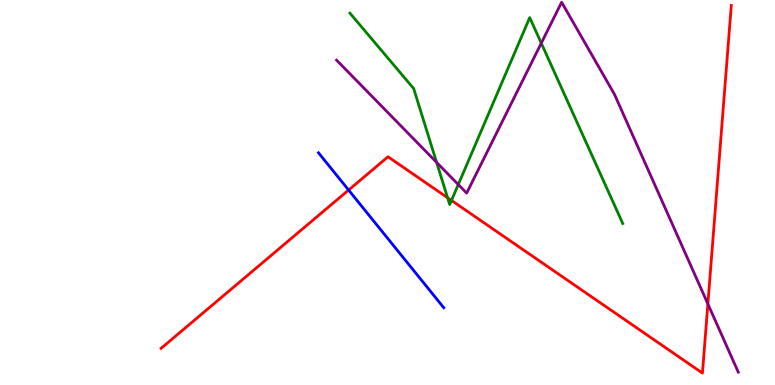[{'lines': ['blue', 'red'], 'intersections': [{'x': 4.5, 'y': 5.06}]}, {'lines': ['green', 'red'], 'intersections': [{'x': 5.78, 'y': 4.86}, {'x': 5.83, 'y': 4.79}]}, {'lines': ['purple', 'red'], 'intersections': [{'x': 9.13, 'y': 2.11}]}, {'lines': ['blue', 'green'], 'intersections': []}, {'lines': ['blue', 'purple'], 'intersections': []}, {'lines': ['green', 'purple'], 'intersections': [{'x': 5.63, 'y': 5.78}, {'x': 5.91, 'y': 5.21}, {'x': 6.98, 'y': 8.88}]}]